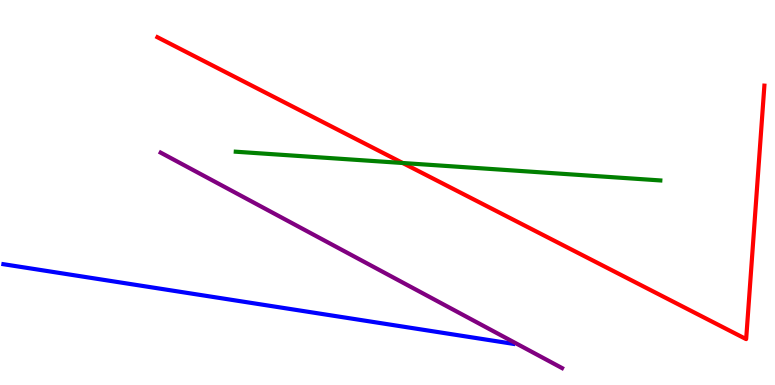[{'lines': ['blue', 'red'], 'intersections': []}, {'lines': ['green', 'red'], 'intersections': [{'x': 5.2, 'y': 5.77}]}, {'lines': ['purple', 'red'], 'intersections': []}, {'lines': ['blue', 'green'], 'intersections': []}, {'lines': ['blue', 'purple'], 'intersections': []}, {'lines': ['green', 'purple'], 'intersections': []}]